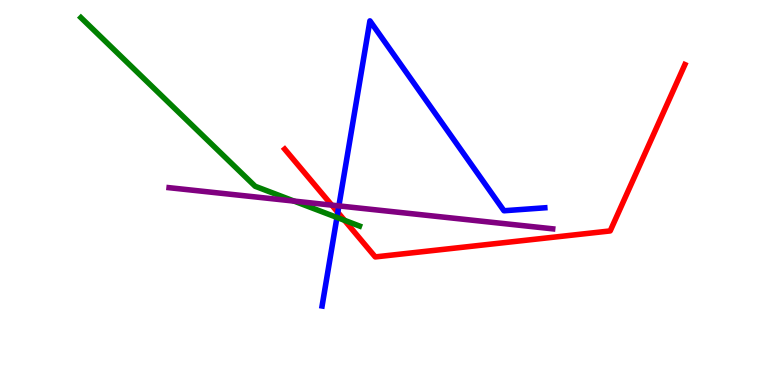[{'lines': ['blue', 'red'], 'intersections': [{'x': 4.36, 'y': 4.48}]}, {'lines': ['green', 'red'], 'intersections': [{'x': 4.45, 'y': 4.28}]}, {'lines': ['purple', 'red'], 'intersections': [{'x': 4.28, 'y': 4.67}]}, {'lines': ['blue', 'green'], 'intersections': [{'x': 4.35, 'y': 4.35}]}, {'lines': ['blue', 'purple'], 'intersections': [{'x': 4.37, 'y': 4.65}]}, {'lines': ['green', 'purple'], 'intersections': [{'x': 3.79, 'y': 4.78}]}]